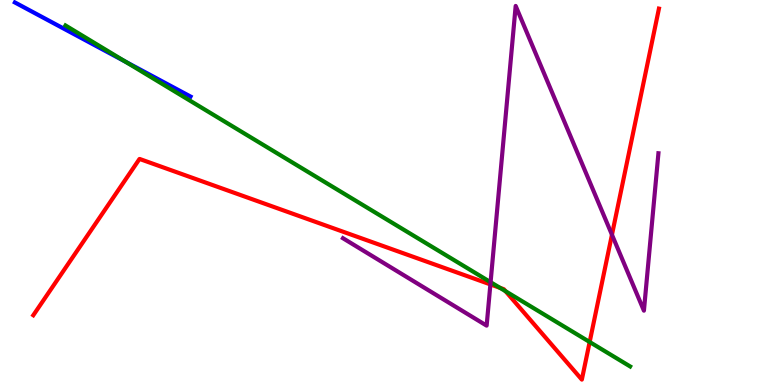[{'lines': ['blue', 'red'], 'intersections': []}, {'lines': ['green', 'red'], 'intersections': [{'x': 6.45, 'y': 2.52}, {'x': 6.52, 'y': 2.44}, {'x': 7.61, 'y': 1.12}]}, {'lines': ['purple', 'red'], 'intersections': [{'x': 6.33, 'y': 2.61}, {'x': 7.9, 'y': 3.9}]}, {'lines': ['blue', 'green'], 'intersections': [{'x': 1.62, 'y': 8.4}]}, {'lines': ['blue', 'purple'], 'intersections': []}, {'lines': ['green', 'purple'], 'intersections': [{'x': 6.33, 'y': 2.67}]}]